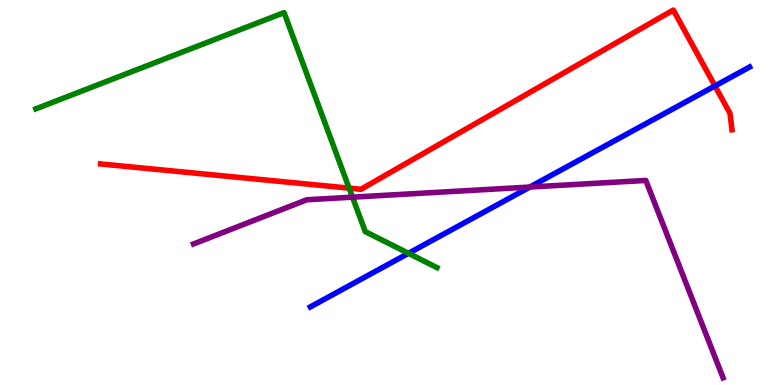[{'lines': ['blue', 'red'], 'intersections': [{'x': 9.23, 'y': 7.77}]}, {'lines': ['green', 'red'], 'intersections': [{'x': 4.5, 'y': 5.11}]}, {'lines': ['purple', 'red'], 'intersections': []}, {'lines': ['blue', 'green'], 'intersections': [{'x': 5.27, 'y': 3.42}]}, {'lines': ['blue', 'purple'], 'intersections': [{'x': 6.84, 'y': 5.14}]}, {'lines': ['green', 'purple'], 'intersections': [{'x': 4.55, 'y': 4.88}]}]